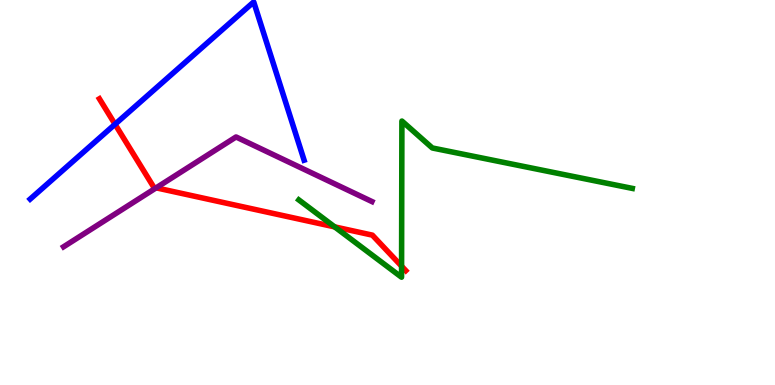[{'lines': ['blue', 'red'], 'intersections': [{'x': 1.48, 'y': 6.77}]}, {'lines': ['green', 'red'], 'intersections': [{'x': 4.32, 'y': 4.11}, {'x': 5.18, 'y': 3.09}]}, {'lines': ['purple', 'red'], 'intersections': [{'x': 2.01, 'y': 5.12}]}, {'lines': ['blue', 'green'], 'intersections': []}, {'lines': ['blue', 'purple'], 'intersections': []}, {'lines': ['green', 'purple'], 'intersections': []}]